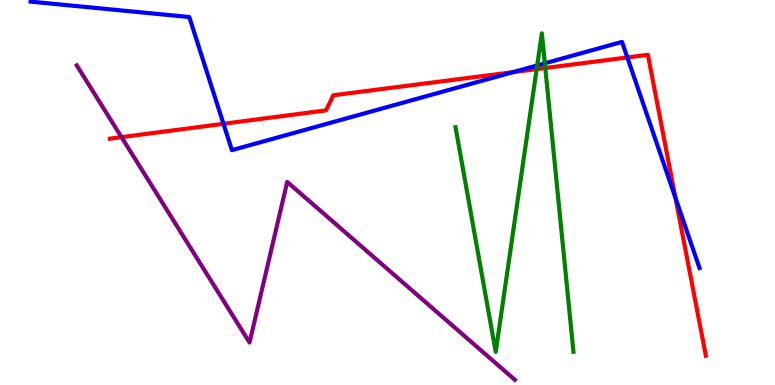[{'lines': ['blue', 'red'], 'intersections': [{'x': 2.88, 'y': 6.78}, {'x': 6.62, 'y': 8.13}, {'x': 8.09, 'y': 8.51}, {'x': 8.72, 'y': 4.86}]}, {'lines': ['green', 'red'], 'intersections': [{'x': 6.92, 'y': 8.2}, {'x': 7.04, 'y': 8.23}]}, {'lines': ['purple', 'red'], 'intersections': [{'x': 1.57, 'y': 6.44}]}, {'lines': ['blue', 'green'], 'intersections': [{'x': 6.93, 'y': 8.3}, {'x': 7.03, 'y': 8.36}]}, {'lines': ['blue', 'purple'], 'intersections': []}, {'lines': ['green', 'purple'], 'intersections': []}]